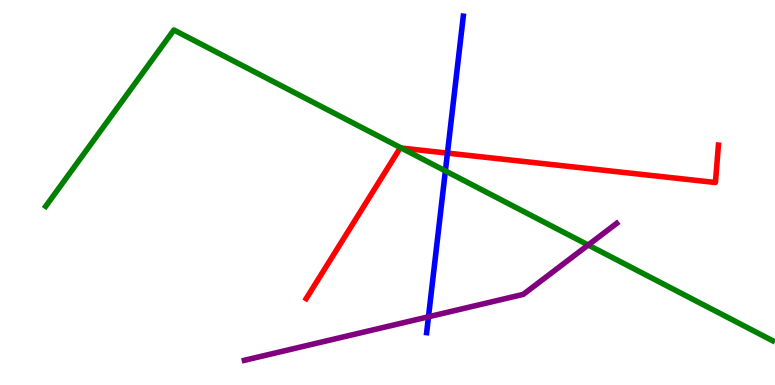[{'lines': ['blue', 'red'], 'intersections': [{'x': 5.77, 'y': 6.02}]}, {'lines': ['green', 'red'], 'intersections': [{'x': 5.18, 'y': 6.15}]}, {'lines': ['purple', 'red'], 'intersections': []}, {'lines': ['blue', 'green'], 'intersections': [{'x': 5.75, 'y': 5.56}]}, {'lines': ['blue', 'purple'], 'intersections': [{'x': 5.53, 'y': 1.77}]}, {'lines': ['green', 'purple'], 'intersections': [{'x': 7.59, 'y': 3.64}]}]